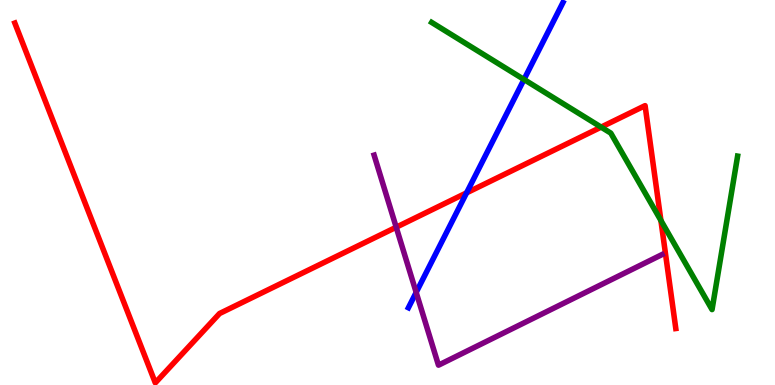[{'lines': ['blue', 'red'], 'intersections': [{'x': 6.02, 'y': 4.99}]}, {'lines': ['green', 'red'], 'intersections': [{'x': 7.76, 'y': 6.7}, {'x': 8.53, 'y': 4.27}]}, {'lines': ['purple', 'red'], 'intersections': [{'x': 5.11, 'y': 4.1}]}, {'lines': ['blue', 'green'], 'intersections': [{'x': 6.76, 'y': 7.94}]}, {'lines': ['blue', 'purple'], 'intersections': [{'x': 5.37, 'y': 2.41}]}, {'lines': ['green', 'purple'], 'intersections': []}]